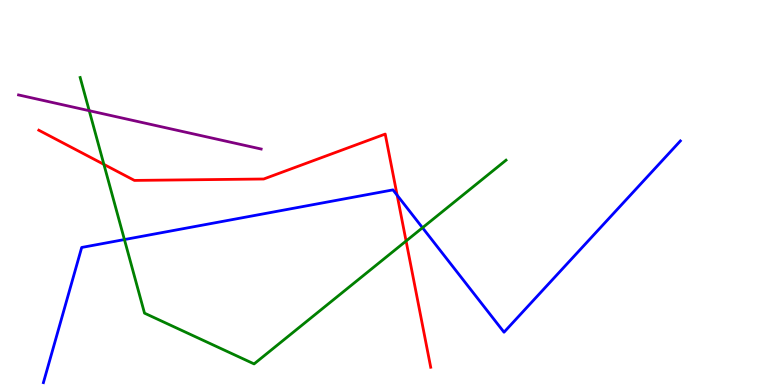[{'lines': ['blue', 'red'], 'intersections': [{'x': 5.12, 'y': 4.93}]}, {'lines': ['green', 'red'], 'intersections': [{'x': 1.34, 'y': 5.73}, {'x': 5.24, 'y': 3.74}]}, {'lines': ['purple', 'red'], 'intersections': []}, {'lines': ['blue', 'green'], 'intersections': [{'x': 1.61, 'y': 3.78}, {'x': 5.45, 'y': 4.08}]}, {'lines': ['blue', 'purple'], 'intersections': []}, {'lines': ['green', 'purple'], 'intersections': [{'x': 1.15, 'y': 7.12}]}]